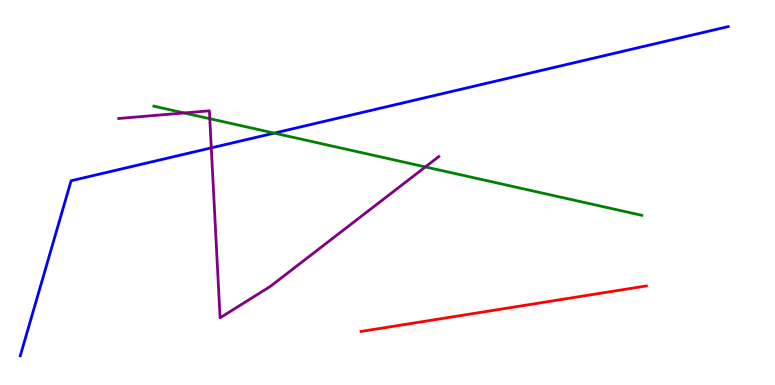[{'lines': ['blue', 'red'], 'intersections': []}, {'lines': ['green', 'red'], 'intersections': []}, {'lines': ['purple', 'red'], 'intersections': []}, {'lines': ['blue', 'green'], 'intersections': [{'x': 3.54, 'y': 6.54}]}, {'lines': ['blue', 'purple'], 'intersections': [{'x': 2.73, 'y': 6.16}]}, {'lines': ['green', 'purple'], 'intersections': [{'x': 2.38, 'y': 7.07}, {'x': 2.71, 'y': 6.92}, {'x': 5.49, 'y': 5.66}]}]